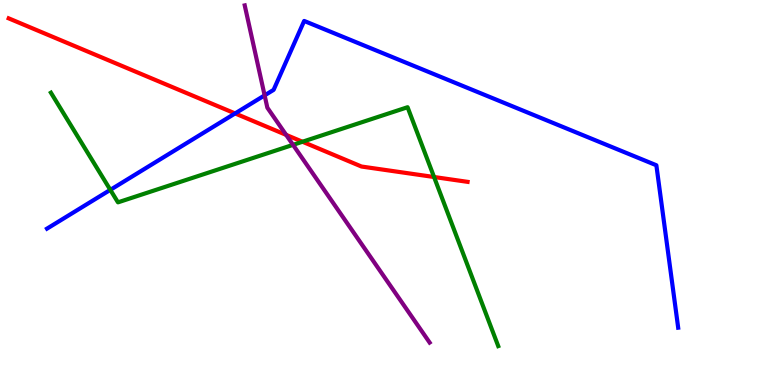[{'lines': ['blue', 'red'], 'intersections': [{'x': 3.03, 'y': 7.05}]}, {'lines': ['green', 'red'], 'intersections': [{'x': 3.9, 'y': 6.32}, {'x': 5.6, 'y': 5.4}]}, {'lines': ['purple', 'red'], 'intersections': [{'x': 3.69, 'y': 6.5}]}, {'lines': ['blue', 'green'], 'intersections': [{'x': 1.42, 'y': 5.07}]}, {'lines': ['blue', 'purple'], 'intersections': [{'x': 3.41, 'y': 7.52}]}, {'lines': ['green', 'purple'], 'intersections': [{'x': 3.78, 'y': 6.24}]}]